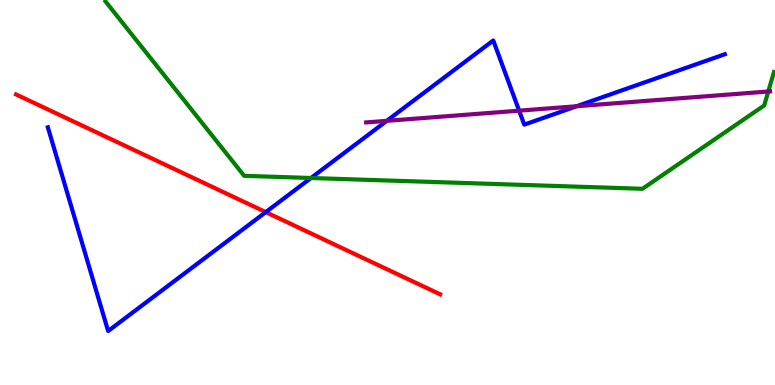[{'lines': ['blue', 'red'], 'intersections': [{'x': 3.43, 'y': 4.49}]}, {'lines': ['green', 'red'], 'intersections': []}, {'lines': ['purple', 'red'], 'intersections': []}, {'lines': ['blue', 'green'], 'intersections': [{'x': 4.01, 'y': 5.38}]}, {'lines': ['blue', 'purple'], 'intersections': [{'x': 4.99, 'y': 6.86}, {'x': 6.7, 'y': 7.13}, {'x': 7.44, 'y': 7.24}]}, {'lines': ['green', 'purple'], 'intersections': [{'x': 9.91, 'y': 7.62}]}]